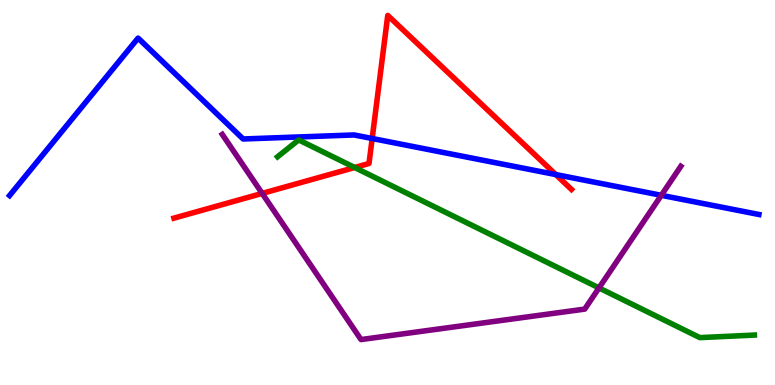[{'lines': ['blue', 'red'], 'intersections': [{'x': 4.8, 'y': 6.4}, {'x': 7.17, 'y': 5.47}]}, {'lines': ['green', 'red'], 'intersections': [{'x': 4.58, 'y': 5.65}]}, {'lines': ['purple', 'red'], 'intersections': [{'x': 3.38, 'y': 4.98}]}, {'lines': ['blue', 'green'], 'intersections': []}, {'lines': ['blue', 'purple'], 'intersections': [{'x': 8.53, 'y': 4.93}]}, {'lines': ['green', 'purple'], 'intersections': [{'x': 7.73, 'y': 2.52}]}]